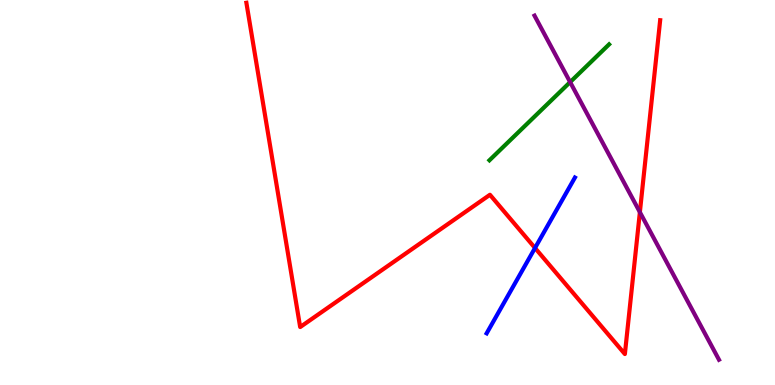[{'lines': ['blue', 'red'], 'intersections': [{'x': 6.9, 'y': 3.56}]}, {'lines': ['green', 'red'], 'intersections': []}, {'lines': ['purple', 'red'], 'intersections': [{'x': 8.26, 'y': 4.49}]}, {'lines': ['blue', 'green'], 'intersections': []}, {'lines': ['blue', 'purple'], 'intersections': []}, {'lines': ['green', 'purple'], 'intersections': [{'x': 7.36, 'y': 7.87}]}]